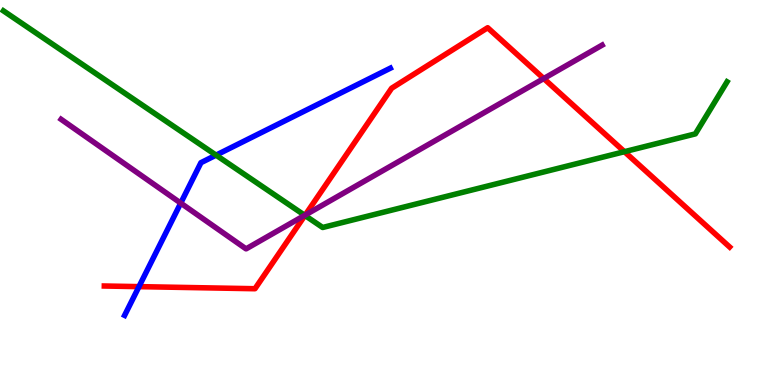[{'lines': ['blue', 'red'], 'intersections': [{'x': 1.79, 'y': 2.55}]}, {'lines': ['green', 'red'], 'intersections': [{'x': 3.93, 'y': 4.4}, {'x': 8.06, 'y': 6.06}]}, {'lines': ['purple', 'red'], 'intersections': [{'x': 3.94, 'y': 4.41}, {'x': 7.02, 'y': 7.96}]}, {'lines': ['blue', 'green'], 'intersections': [{'x': 2.79, 'y': 5.97}]}, {'lines': ['blue', 'purple'], 'intersections': [{'x': 2.33, 'y': 4.72}]}, {'lines': ['green', 'purple'], 'intersections': [{'x': 3.93, 'y': 4.41}]}]